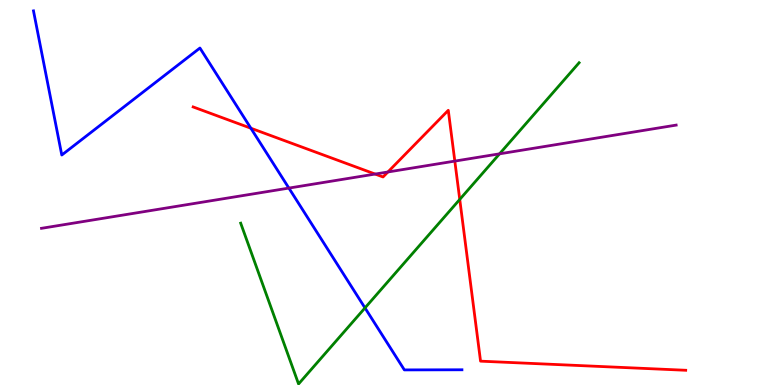[{'lines': ['blue', 'red'], 'intersections': [{'x': 3.24, 'y': 6.67}]}, {'lines': ['green', 'red'], 'intersections': [{'x': 5.93, 'y': 4.82}]}, {'lines': ['purple', 'red'], 'intersections': [{'x': 4.84, 'y': 5.48}, {'x': 5.01, 'y': 5.53}, {'x': 5.87, 'y': 5.82}]}, {'lines': ['blue', 'green'], 'intersections': [{'x': 4.71, 'y': 2.0}]}, {'lines': ['blue', 'purple'], 'intersections': [{'x': 3.73, 'y': 5.11}]}, {'lines': ['green', 'purple'], 'intersections': [{'x': 6.45, 'y': 6.0}]}]